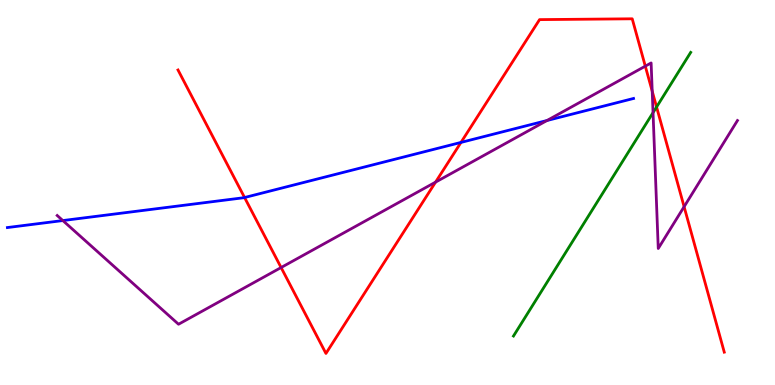[{'lines': ['blue', 'red'], 'intersections': [{'x': 3.16, 'y': 4.87}, {'x': 5.95, 'y': 6.3}]}, {'lines': ['green', 'red'], 'intersections': [{'x': 8.47, 'y': 7.22}]}, {'lines': ['purple', 'red'], 'intersections': [{'x': 3.63, 'y': 3.05}, {'x': 5.62, 'y': 5.27}, {'x': 8.33, 'y': 8.28}, {'x': 8.42, 'y': 7.63}, {'x': 8.83, 'y': 4.63}]}, {'lines': ['blue', 'green'], 'intersections': []}, {'lines': ['blue', 'purple'], 'intersections': [{'x': 0.811, 'y': 4.27}, {'x': 7.06, 'y': 6.87}]}, {'lines': ['green', 'purple'], 'intersections': [{'x': 8.43, 'y': 7.07}]}]